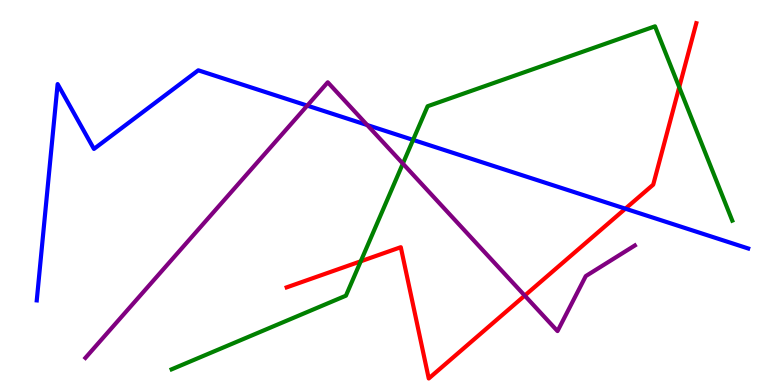[{'lines': ['blue', 'red'], 'intersections': [{'x': 8.07, 'y': 4.58}]}, {'lines': ['green', 'red'], 'intersections': [{'x': 4.65, 'y': 3.21}, {'x': 8.76, 'y': 7.73}]}, {'lines': ['purple', 'red'], 'intersections': [{'x': 6.77, 'y': 2.32}]}, {'lines': ['blue', 'green'], 'intersections': [{'x': 5.33, 'y': 6.37}]}, {'lines': ['blue', 'purple'], 'intersections': [{'x': 3.96, 'y': 7.26}, {'x': 4.74, 'y': 6.75}]}, {'lines': ['green', 'purple'], 'intersections': [{'x': 5.2, 'y': 5.75}]}]